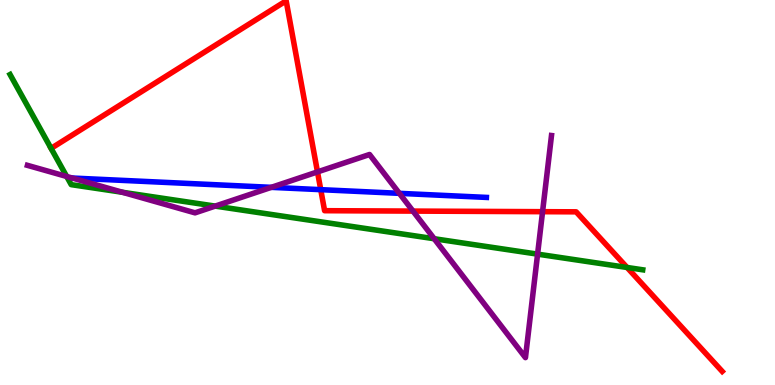[{'lines': ['blue', 'red'], 'intersections': [{'x': 4.14, 'y': 5.07}]}, {'lines': ['green', 'red'], 'intersections': [{'x': 8.09, 'y': 3.05}]}, {'lines': ['purple', 'red'], 'intersections': [{'x': 4.1, 'y': 5.54}, {'x': 5.33, 'y': 4.52}, {'x': 7.0, 'y': 4.5}]}, {'lines': ['blue', 'green'], 'intersections': []}, {'lines': ['blue', 'purple'], 'intersections': [{'x': 3.5, 'y': 5.13}, {'x': 5.15, 'y': 4.98}]}, {'lines': ['green', 'purple'], 'intersections': [{'x': 0.86, 'y': 5.42}, {'x': 1.58, 'y': 5.01}, {'x': 2.78, 'y': 4.65}, {'x': 5.6, 'y': 3.8}, {'x': 6.94, 'y': 3.4}]}]